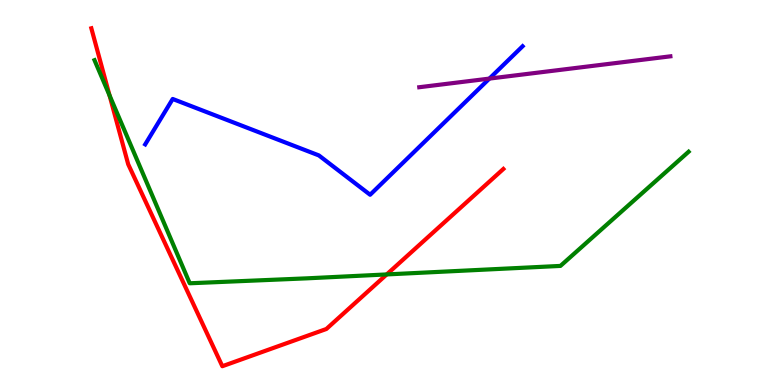[{'lines': ['blue', 'red'], 'intersections': []}, {'lines': ['green', 'red'], 'intersections': [{'x': 1.41, 'y': 7.52}, {'x': 4.99, 'y': 2.87}]}, {'lines': ['purple', 'red'], 'intersections': []}, {'lines': ['blue', 'green'], 'intersections': []}, {'lines': ['blue', 'purple'], 'intersections': [{'x': 6.31, 'y': 7.96}]}, {'lines': ['green', 'purple'], 'intersections': []}]